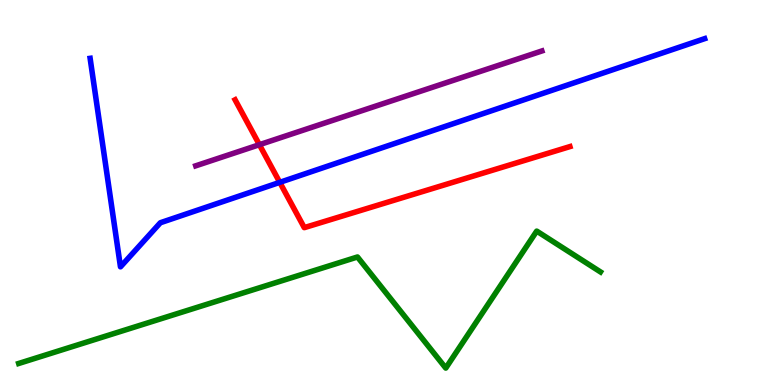[{'lines': ['blue', 'red'], 'intersections': [{'x': 3.61, 'y': 5.26}]}, {'lines': ['green', 'red'], 'intersections': []}, {'lines': ['purple', 'red'], 'intersections': [{'x': 3.35, 'y': 6.24}]}, {'lines': ['blue', 'green'], 'intersections': []}, {'lines': ['blue', 'purple'], 'intersections': []}, {'lines': ['green', 'purple'], 'intersections': []}]